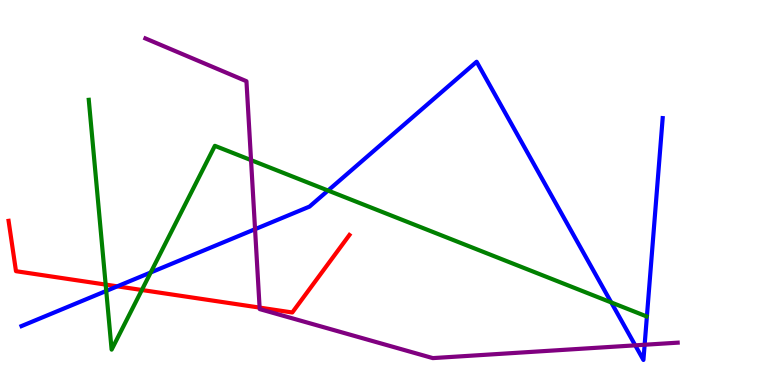[{'lines': ['blue', 'red'], 'intersections': [{'x': 1.51, 'y': 2.56}]}, {'lines': ['green', 'red'], 'intersections': [{'x': 1.36, 'y': 2.61}, {'x': 1.83, 'y': 2.47}]}, {'lines': ['purple', 'red'], 'intersections': [{'x': 3.35, 'y': 2.01}]}, {'lines': ['blue', 'green'], 'intersections': [{'x': 1.37, 'y': 2.44}, {'x': 1.94, 'y': 2.92}, {'x': 4.23, 'y': 5.05}, {'x': 7.89, 'y': 2.14}]}, {'lines': ['blue', 'purple'], 'intersections': [{'x': 3.29, 'y': 4.05}, {'x': 8.2, 'y': 1.03}, {'x': 8.32, 'y': 1.05}]}, {'lines': ['green', 'purple'], 'intersections': [{'x': 3.24, 'y': 5.84}]}]